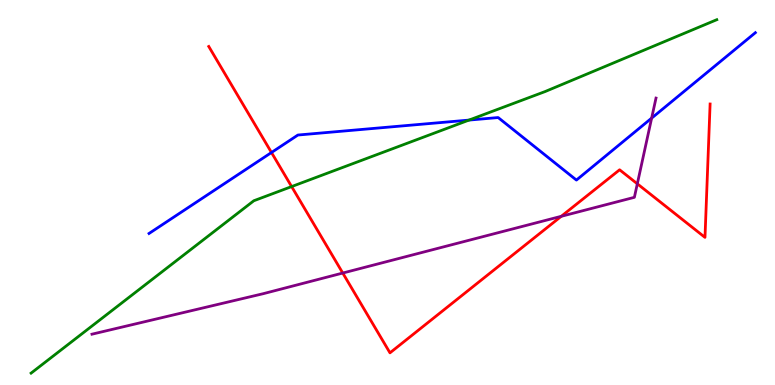[{'lines': ['blue', 'red'], 'intersections': [{'x': 3.5, 'y': 6.04}]}, {'lines': ['green', 'red'], 'intersections': [{'x': 3.76, 'y': 5.15}]}, {'lines': ['purple', 'red'], 'intersections': [{'x': 4.42, 'y': 2.91}, {'x': 7.24, 'y': 4.38}, {'x': 8.22, 'y': 5.23}]}, {'lines': ['blue', 'green'], 'intersections': [{'x': 6.05, 'y': 6.88}]}, {'lines': ['blue', 'purple'], 'intersections': [{'x': 8.41, 'y': 6.93}]}, {'lines': ['green', 'purple'], 'intersections': []}]